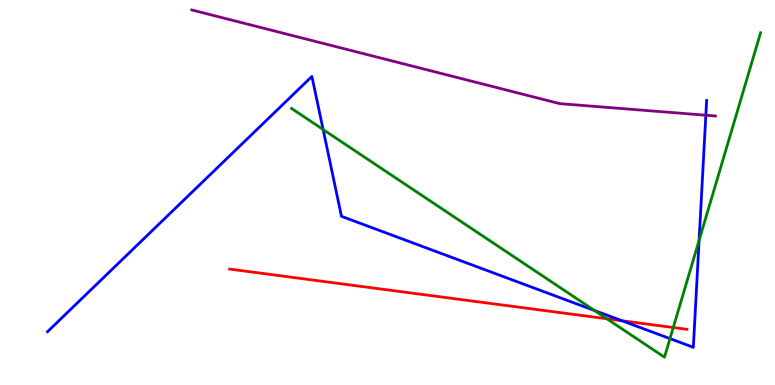[{'lines': ['blue', 'red'], 'intersections': [{'x': 8.03, 'y': 1.67}]}, {'lines': ['green', 'red'], 'intersections': [{'x': 7.83, 'y': 1.72}, {'x': 8.69, 'y': 1.49}]}, {'lines': ['purple', 'red'], 'intersections': []}, {'lines': ['blue', 'green'], 'intersections': [{'x': 4.17, 'y': 6.64}, {'x': 7.67, 'y': 1.93}, {'x': 8.64, 'y': 1.2}, {'x': 9.02, 'y': 3.76}]}, {'lines': ['blue', 'purple'], 'intersections': [{'x': 9.11, 'y': 7.01}]}, {'lines': ['green', 'purple'], 'intersections': []}]